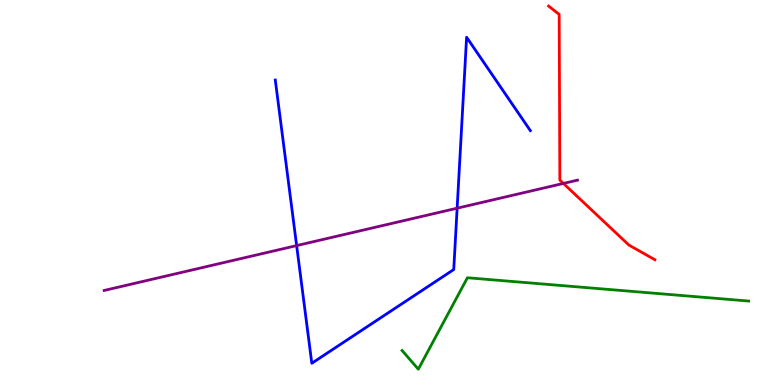[{'lines': ['blue', 'red'], 'intersections': []}, {'lines': ['green', 'red'], 'intersections': []}, {'lines': ['purple', 'red'], 'intersections': [{'x': 7.27, 'y': 5.24}]}, {'lines': ['blue', 'green'], 'intersections': []}, {'lines': ['blue', 'purple'], 'intersections': [{'x': 3.83, 'y': 3.62}, {'x': 5.9, 'y': 4.59}]}, {'lines': ['green', 'purple'], 'intersections': []}]